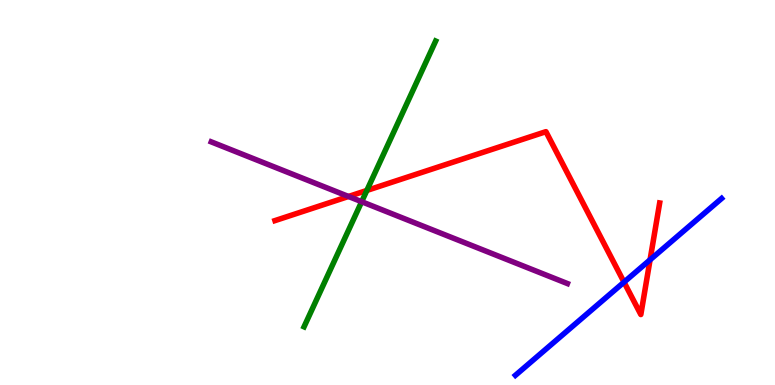[{'lines': ['blue', 'red'], 'intersections': [{'x': 8.05, 'y': 2.67}, {'x': 8.39, 'y': 3.25}]}, {'lines': ['green', 'red'], 'intersections': [{'x': 4.73, 'y': 5.05}]}, {'lines': ['purple', 'red'], 'intersections': [{'x': 4.5, 'y': 4.9}]}, {'lines': ['blue', 'green'], 'intersections': []}, {'lines': ['blue', 'purple'], 'intersections': []}, {'lines': ['green', 'purple'], 'intersections': [{'x': 4.67, 'y': 4.76}]}]